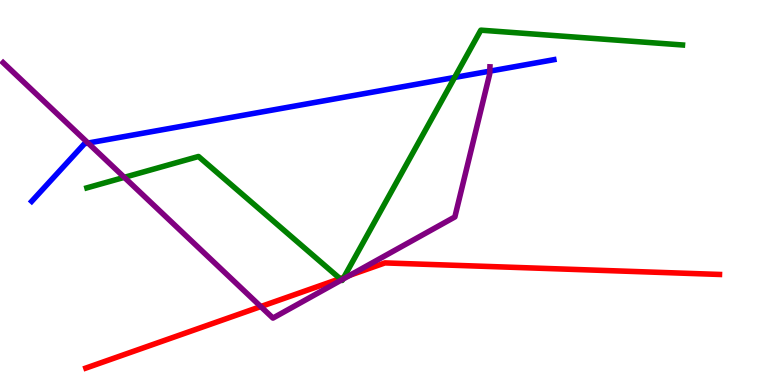[{'lines': ['blue', 'red'], 'intersections': []}, {'lines': ['green', 'red'], 'intersections': [{'x': 4.39, 'y': 2.76}, {'x': 4.44, 'y': 2.8}]}, {'lines': ['purple', 'red'], 'intersections': [{'x': 3.36, 'y': 2.04}, {'x': 4.52, 'y': 2.85}]}, {'lines': ['blue', 'green'], 'intersections': [{'x': 5.87, 'y': 7.99}]}, {'lines': ['blue', 'purple'], 'intersections': [{'x': 1.14, 'y': 6.28}, {'x': 6.32, 'y': 8.15}]}, {'lines': ['green', 'purple'], 'intersections': [{'x': 1.6, 'y': 5.39}, {'x': 4.41, 'y': 2.73}, {'x': 4.42, 'y': 2.75}]}]